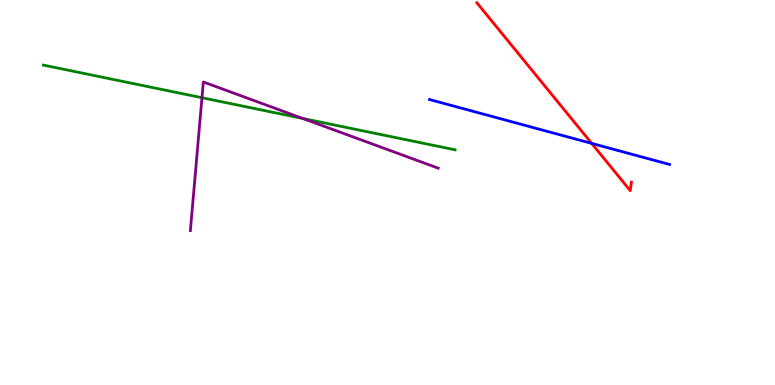[{'lines': ['blue', 'red'], 'intersections': [{'x': 7.63, 'y': 6.28}]}, {'lines': ['green', 'red'], 'intersections': []}, {'lines': ['purple', 'red'], 'intersections': []}, {'lines': ['blue', 'green'], 'intersections': []}, {'lines': ['blue', 'purple'], 'intersections': []}, {'lines': ['green', 'purple'], 'intersections': [{'x': 2.61, 'y': 7.46}, {'x': 3.91, 'y': 6.92}]}]